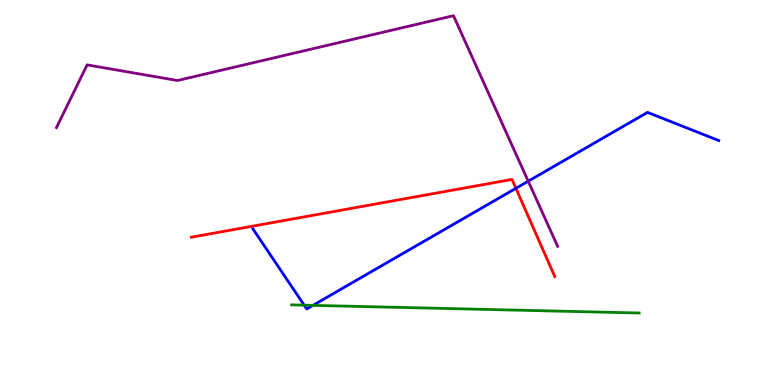[{'lines': ['blue', 'red'], 'intersections': [{'x': 6.66, 'y': 5.11}]}, {'lines': ['green', 'red'], 'intersections': []}, {'lines': ['purple', 'red'], 'intersections': []}, {'lines': ['blue', 'green'], 'intersections': [{'x': 3.92, 'y': 2.07}, {'x': 4.04, 'y': 2.07}]}, {'lines': ['blue', 'purple'], 'intersections': [{'x': 6.82, 'y': 5.29}]}, {'lines': ['green', 'purple'], 'intersections': []}]